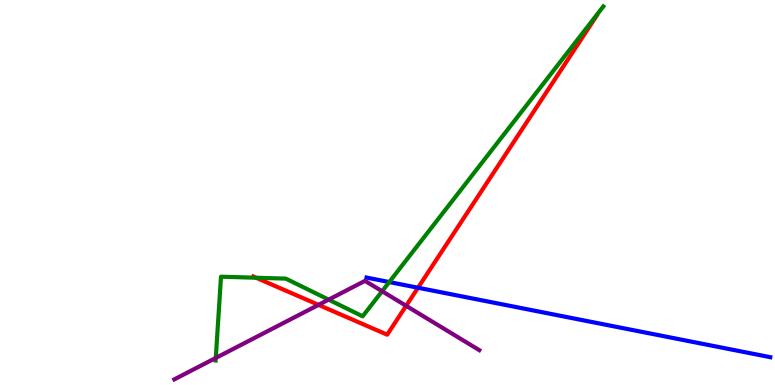[{'lines': ['blue', 'red'], 'intersections': [{'x': 5.39, 'y': 2.53}]}, {'lines': ['green', 'red'], 'intersections': [{'x': 3.3, 'y': 2.79}]}, {'lines': ['purple', 'red'], 'intersections': [{'x': 4.11, 'y': 2.08}, {'x': 5.24, 'y': 2.06}]}, {'lines': ['blue', 'green'], 'intersections': [{'x': 5.02, 'y': 2.67}]}, {'lines': ['blue', 'purple'], 'intersections': []}, {'lines': ['green', 'purple'], 'intersections': [{'x': 2.78, 'y': 0.703}, {'x': 4.24, 'y': 2.22}, {'x': 4.93, 'y': 2.44}]}]